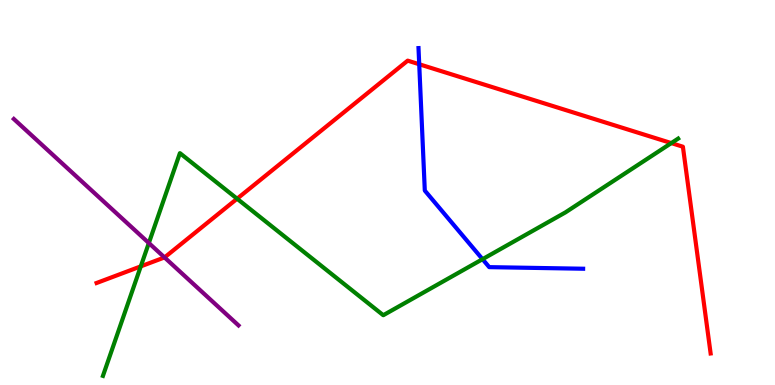[{'lines': ['blue', 'red'], 'intersections': [{'x': 5.41, 'y': 8.33}]}, {'lines': ['green', 'red'], 'intersections': [{'x': 1.82, 'y': 3.08}, {'x': 3.06, 'y': 4.84}, {'x': 8.66, 'y': 6.28}]}, {'lines': ['purple', 'red'], 'intersections': [{'x': 2.12, 'y': 3.31}]}, {'lines': ['blue', 'green'], 'intersections': [{'x': 6.23, 'y': 3.27}]}, {'lines': ['blue', 'purple'], 'intersections': []}, {'lines': ['green', 'purple'], 'intersections': [{'x': 1.92, 'y': 3.69}]}]